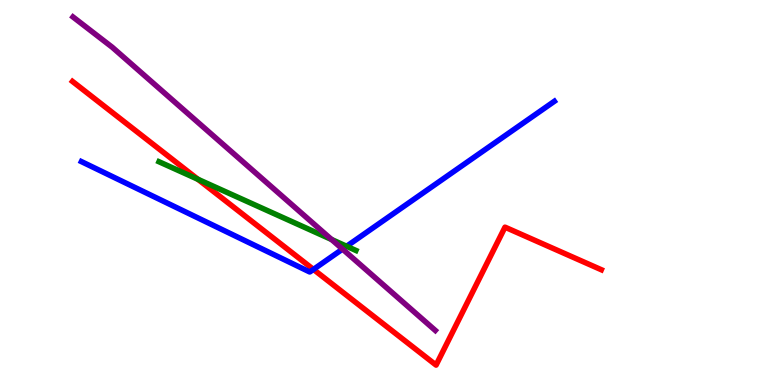[{'lines': ['blue', 'red'], 'intersections': [{'x': 4.04, 'y': 3.0}]}, {'lines': ['green', 'red'], 'intersections': [{'x': 2.55, 'y': 5.34}]}, {'lines': ['purple', 'red'], 'intersections': []}, {'lines': ['blue', 'green'], 'intersections': [{'x': 4.47, 'y': 3.6}]}, {'lines': ['blue', 'purple'], 'intersections': [{'x': 4.42, 'y': 3.53}]}, {'lines': ['green', 'purple'], 'intersections': [{'x': 4.28, 'y': 3.78}]}]